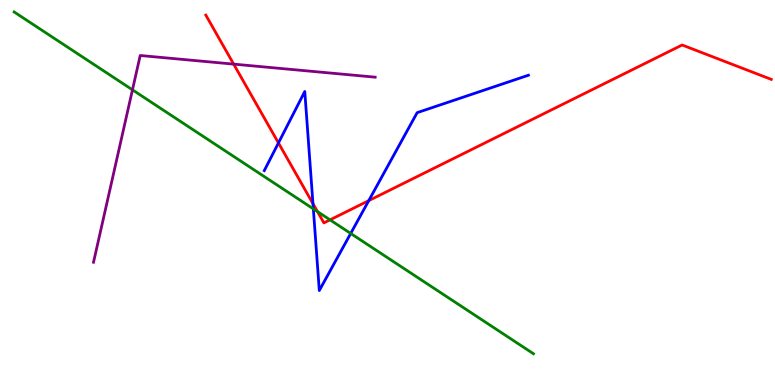[{'lines': ['blue', 'red'], 'intersections': [{'x': 3.59, 'y': 6.29}, {'x': 4.04, 'y': 4.71}, {'x': 4.76, 'y': 4.79}]}, {'lines': ['green', 'red'], 'intersections': [{'x': 4.1, 'y': 4.5}, {'x': 4.26, 'y': 4.29}]}, {'lines': ['purple', 'red'], 'intersections': [{'x': 3.02, 'y': 8.33}]}, {'lines': ['blue', 'green'], 'intersections': [{'x': 4.04, 'y': 4.57}, {'x': 4.53, 'y': 3.94}]}, {'lines': ['blue', 'purple'], 'intersections': []}, {'lines': ['green', 'purple'], 'intersections': [{'x': 1.71, 'y': 7.67}]}]